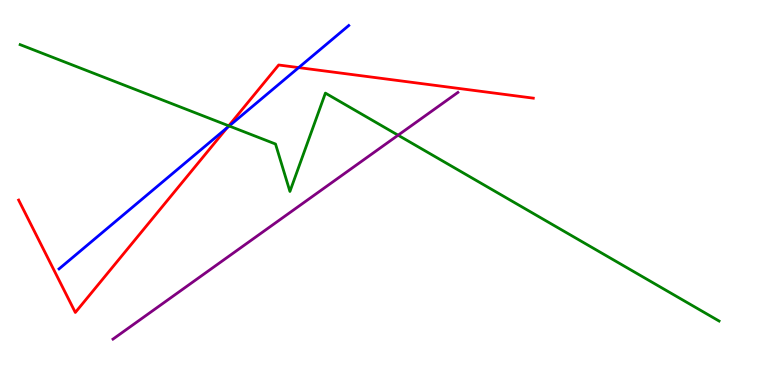[{'lines': ['blue', 'red'], 'intersections': [{'x': 2.93, 'y': 6.69}, {'x': 3.85, 'y': 8.24}]}, {'lines': ['green', 'red'], 'intersections': [{'x': 2.95, 'y': 6.73}]}, {'lines': ['purple', 'red'], 'intersections': []}, {'lines': ['blue', 'green'], 'intersections': [{'x': 2.96, 'y': 6.73}]}, {'lines': ['blue', 'purple'], 'intersections': []}, {'lines': ['green', 'purple'], 'intersections': [{'x': 5.14, 'y': 6.49}]}]